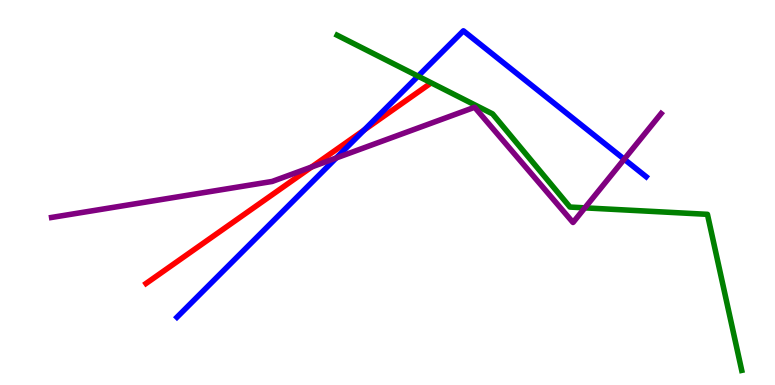[{'lines': ['blue', 'red'], 'intersections': [{'x': 4.7, 'y': 6.62}]}, {'lines': ['green', 'red'], 'intersections': []}, {'lines': ['purple', 'red'], 'intersections': [{'x': 4.02, 'y': 5.66}]}, {'lines': ['blue', 'green'], 'intersections': [{'x': 5.39, 'y': 8.02}]}, {'lines': ['blue', 'purple'], 'intersections': [{'x': 4.34, 'y': 5.9}, {'x': 8.05, 'y': 5.87}]}, {'lines': ['green', 'purple'], 'intersections': [{'x': 7.55, 'y': 4.6}]}]